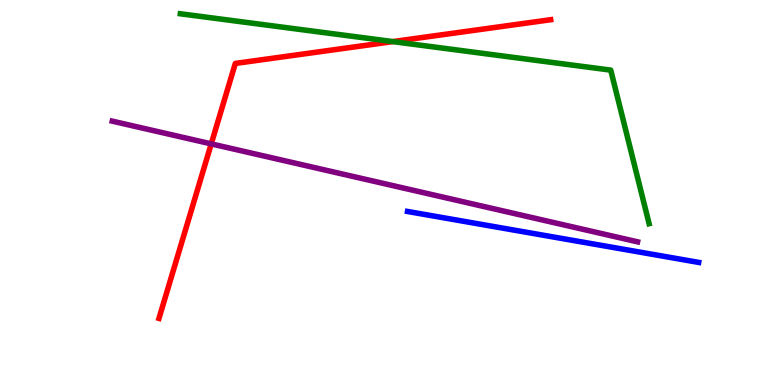[{'lines': ['blue', 'red'], 'intersections': []}, {'lines': ['green', 'red'], 'intersections': [{'x': 5.07, 'y': 8.92}]}, {'lines': ['purple', 'red'], 'intersections': [{'x': 2.73, 'y': 6.26}]}, {'lines': ['blue', 'green'], 'intersections': []}, {'lines': ['blue', 'purple'], 'intersections': []}, {'lines': ['green', 'purple'], 'intersections': []}]